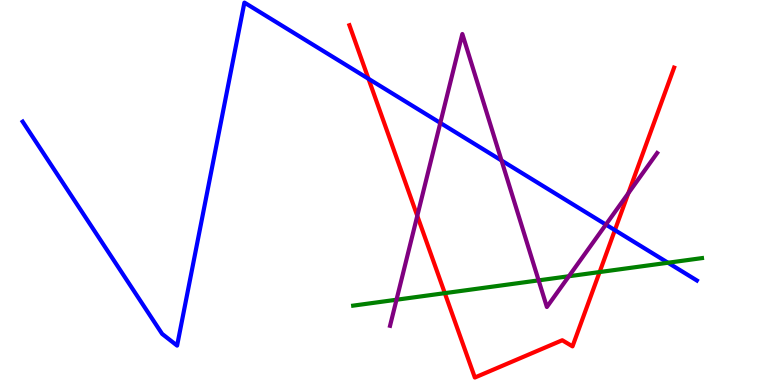[{'lines': ['blue', 'red'], 'intersections': [{'x': 4.75, 'y': 7.95}, {'x': 7.93, 'y': 4.02}]}, {'lines': ['green', 'red'], 'intersections': [{'x': 5.74, 'y': 2.39}, {'x': 7.74, 'y': 2.93}]}, {'lines': ['purple', 'red'], 'intersections': [{'x': 5.38, 'y': 4.39}, {'x': 8.11, 'y': 4.98}]}, {'lines': ['blue', 'green'], 'intersections': [{'x': 8.62, 'y': 3.18}]}, {'lines': ['blue', 'purple'], 'intersections': [{'x': 5.68, 'y': 6.81}, {'x': 6.47, 'y': 5.83}, {'x': 7.82, 'y': 4.17}]}, {'lines': ['green', 'purple'], 'intersections': [{'x': 5.12, 'y': 2.21}, {'x': 6.95, 'y': 2.72}, {'x': 7.34, 'y': 2.82}]}]